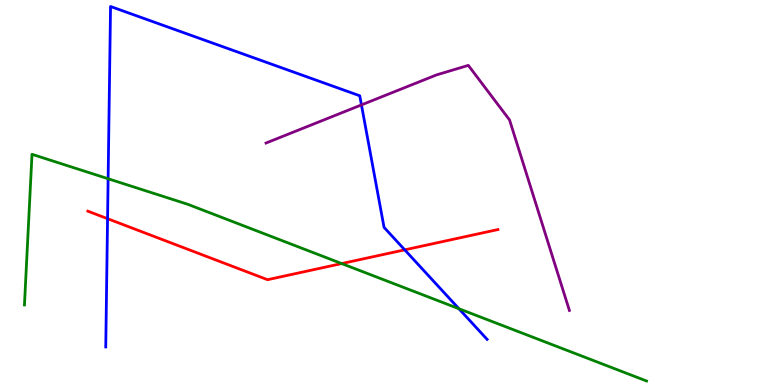[{'lines': ['blue', 'red'], 'intersections': [{'x': 1.39, 'y': 4.32}, {'x': 5.22, 'y': 3.51}]}, {'lines': ['green', 'red'], 'intersections': [{'x': 4.41, 'y': 3.15}]}, {'lines': ['purple', 'red'], 'intersections': []}, {'lines': ['blue', 'green'], 'intersections': [{'x': 1.4, 'y': 5.36}, {'x': 5.92, 'y': 1.98}]}, {'lines': ['blue', 'purple'], 'intersections': [{'x': 4.66, 'y': 7.28}]}, {'lines': ['green', 'purple'], 'intersections': []}]